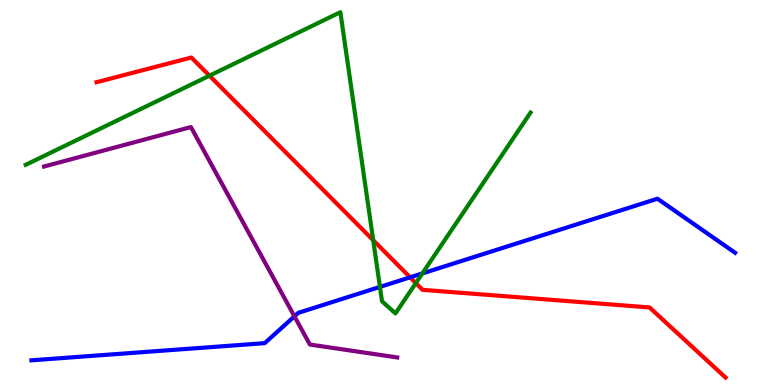[{'lines': ['blue', 'red'], 'intersections': [{'x': 5.29, 'y': 2.8}]}, {'lines': ['green', 'red'], 'intersections': [{'x': 2.7, 'y': 8.03}, {'x': 4.82, 'y': 3.76}, {'x': 5.37, 'y': 2.65}]}, {'lines': ['purple', 'red'], 'intersections': []}, {'lines': ['blue', 'green'], 'intersections': [{'x': 4.9, 'y': 2.55}, {'x': 5.45, 'y': 2.9}]}, {'lines': ['blue', 'purple'], 'intersections': [{'x': 3.8, 'y': 1.78}]}, {'lines': ['green', 'purple'], 'intersections': []}]